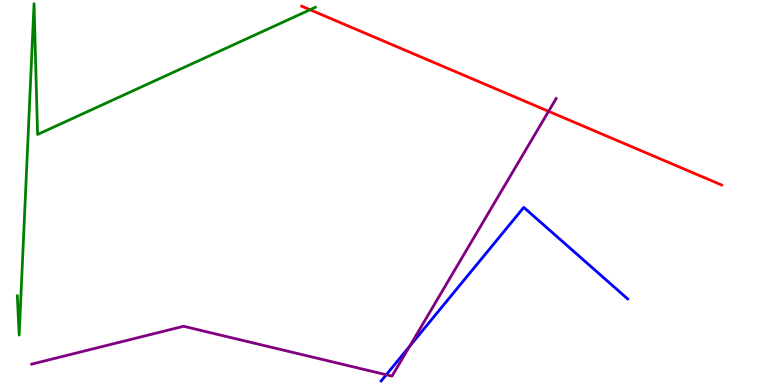[{'lines': ['blue', 'red'], 'intersections': []}, {'lines': ['green', 'red'], 'intersections': [{'x': 4.0, 'y': 9.75}]}, {'lines': ['purple', 'red'], 'intersections': [{'x': 7.08, 'y': 7.11}]}, {'lines': ['blue', 'green'], 'intersections': []}, {'lines': ['blue', 'purple'], 'intersections': [{'x': 4.98, 'y': 0.266}, {'x': 5.29, 'y': 1.0}]}, {'lines': ['green', 'purple'], 'intersections': []}]